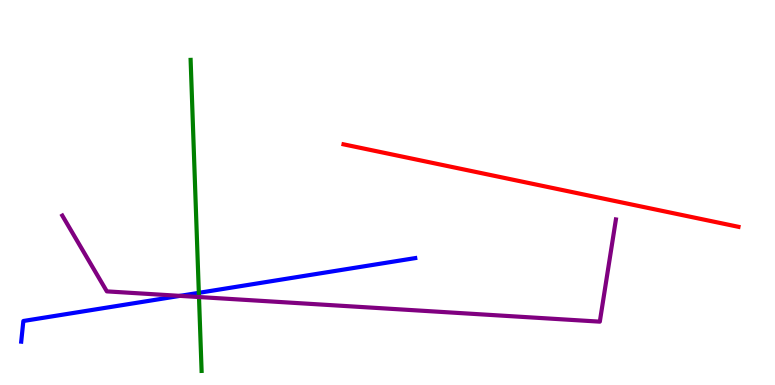[{'lines': ['blue', 'red'], 'intersections': []}, {'lines': ['green', 'red'], 'intersections': []}, {'lines': ['purple', 'red'], 'intersections': []}, {'lines': ['blue', 'green'], 'intersections': [{'x': 2.57, 'y': 2.39}]}, {'lines': ['blue', 'purple'], 'intersections': [{'x': 2.32, 'y': 2.32}]}, {'lines': ['green', 'purple'], 'intersections': [{'x': 2.57, 'y': 2.28}]}]